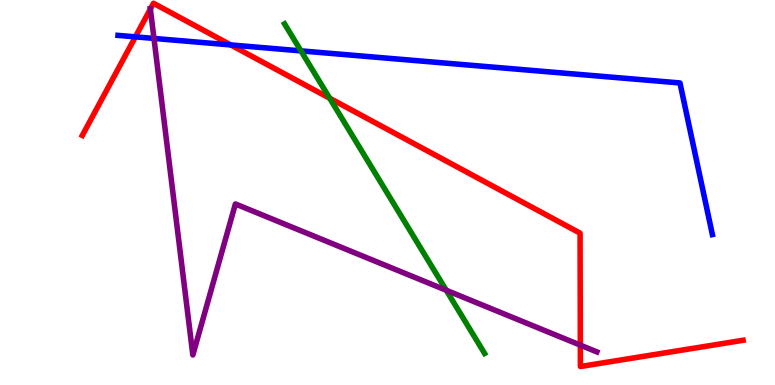[{'lines': ['blue', 'red'], 'intersections': [{'x': 1.75, 'y': 9.04}, {'x': 2.98, 'y': 8.83}]}, {'lines': ['green', 'red'], 'intersections': [{'x': 4.25, 'y': 7.45}]}, {'lines': ['purple', 'red'], 'intersections': [{'x': 1.94, 'y': 9.77}, {'x': 7.49, 'y': 1.04}]}, {'lines': ['blue', 'green'], 'intersections': [{'x': 3.88, 'y': 8.68}]}, {'lines': ['blue', 'purple'], 'intersections': [{'x': 1.99, 'y': 9.0}]}, {'lines': ['green', 'purple'], 'intersections': [{'x': 5.76, 'y': 2.46}]}]